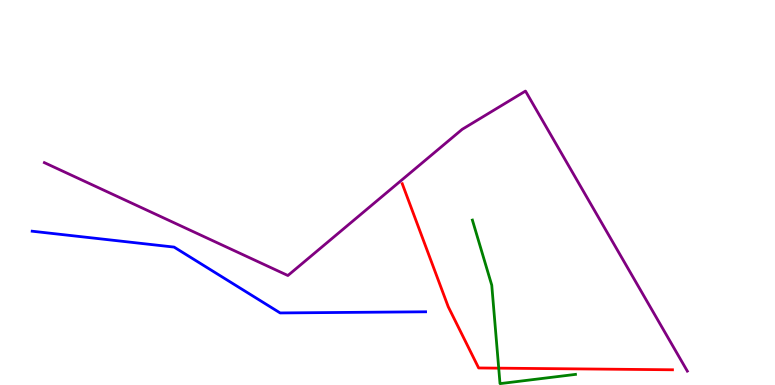[{'lines': ['blue', 'red'], 'intersections': []}, {'lines': ['green', 'red'], 'intersections': [{'x': 6.44, 'y': 0.437}]}, {'lines': ['purple', 'red'], 'intersections': []}, {'lines': ['blue', 'green'], 'intersections': []}, {'lines': ['blue', 'purple'], 'intersections': []}, {'lines': ['green', 'purple'], 'intersections': []}]